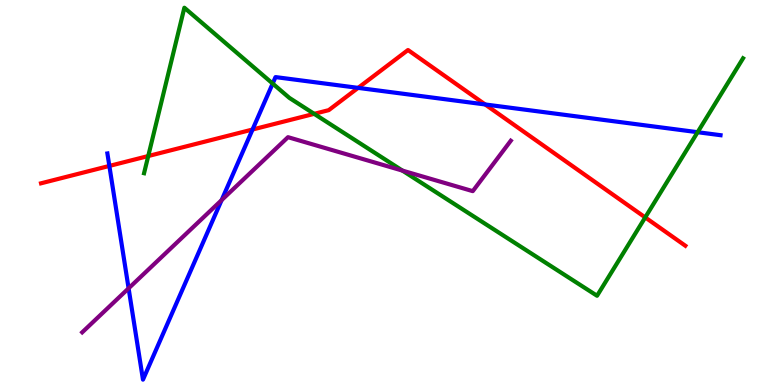[{'lines': ['blue', 'red'], 'intersections': [{'x': 1.41, 'y': 5.69}, {'x': 3.26, 'y': 6.64}, {'x': 4.62, 'y': 7.72}, {'x': 6.26, 'y': 7.29}]}, {'lines': ['green', 'red'], 'intersections': [{'x': 1.91, 'y': 5.95}, {'x': 4.05, 'y': 7.04}, {'x': 8.33, 'y': 4.35}]}, {'lines': ['purple', 'red'], 'intersections': []}, {'lines': ['blue', 'green'], 'intersections': [{'x': 3.52, 'y': 7.83}, {'x': 9.0, 'y': 6.57}]}, {'lines': ['blue', 'purple'], 'intersections': [{'x': 1.66, 'y': 2.51}, {'x': 2.86, 'y': 4.8}]}, {'lines': ['green', 'purple'], 'intersections': [{'x': 5.19, 'y': 5.57}]}]